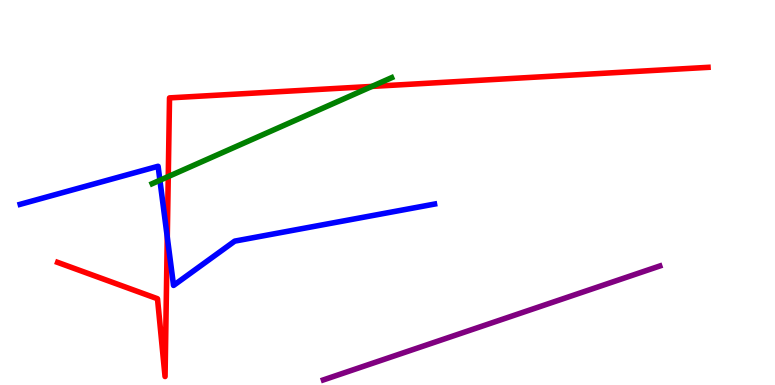[{'lines': ['blue', 'red'], 'intersections': [{'x': 2.16, 'y': 3.84}]}, {'lines': ['green', 'red'], 'intersections': [{'x': 2.17, 'y': 5.41}, {'x': 4.8, 'y': 7.76}]}, {'lines': ['purple', 'red'], 'intersections': []}, {'lines': ['blue', 'green'], 'intersections': [{'x': 2.06, 'y': 5.32}]}, {'lines': ['blue', 'purple'], 'intersections': []}, {'lines': ['green', 'purple'], 'intersections': []}]